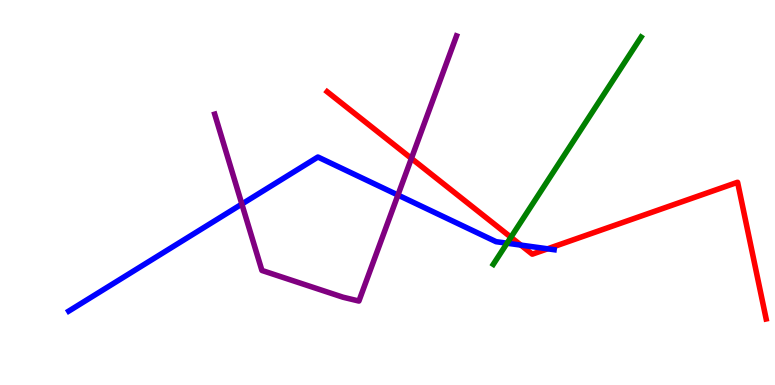[{'lines': ['blue', 'red'], 'intersections': [{'x': 6.72, 'y': 3.63}, {'x': 7.07, 'y': 3.54}]}, {'lines': ['green', 'red'], 'intersections': [{'x': 6.59, 'y': 3.84}]}, {'lines': ['purple', 'red'], 'intersections': [{'x': 5.31, 'y': 5.88}]}, {'lines': ['blue', 'green'], 'intersections': [{'x': 6.54, 'y': 3.68}]}, {'lines': ['blue', 'purple'], 'intersections': [{'x': 3.12, 'y': 4.7}, {'x': 5.13, 'y': 4.93}]}, {'lines': ['green', 'purple'], 'intersections': []}]